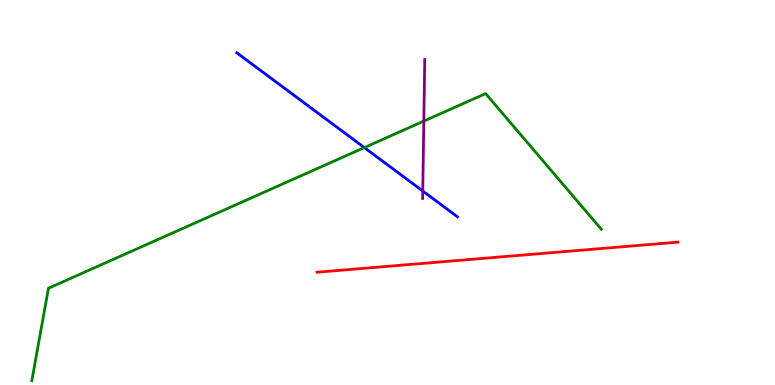[{'lines': ['blue', 'red'], 'intersections': []}, {'lines': ['green', 'red'], 'intersections': []}, {'lines': ['purple', 'red'], 'intersections': []}, {'lines': ['blue', 'green'], 'intersections': [{'x': 4.7, 'y': 6.17}]}, {'lines': ['blue', 'purple'], 'intersections': [{'x': 5.45, 'y': 5.04}]}, {'lines': ['green', 'purple'], 'intersections': [{'x': 5.47, 'y': 6.85}]}]